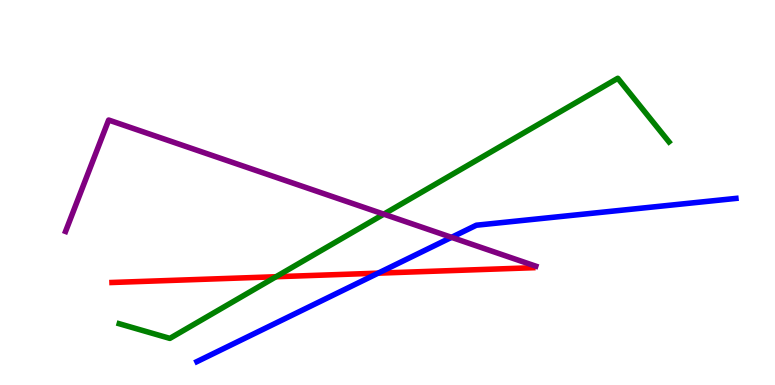[{'lines': ['blue', 'red'], 'intersections': [{'x': 4.88, 'y': 2.9}]}, {'lines': ['green', 'red'], 'intersections': [{'x': 3.56, 'y': 2.81}]}, {'lines': ['purple', 'red'], 'intersections': []}, {'lines': ['blue', 'green'], 'intersections': []}, {'lines': ['blue', 'purple'], 'intersections': [{'x': 5.83, 'y': 3.84}]}, {'lines': ['green', 'purple'], 'intersections': [{'x': 4.95, 'y': 4.44}]}]